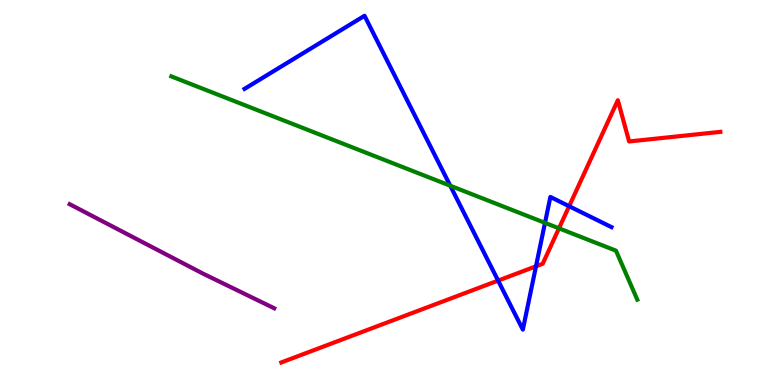[{'lines': ['blue', 'red'], 'intersections': [{'x': 6.43, 'y': 2.71}, {'x': 6.92, 'y': 3.08}, {'x': 7.34, 'y': 4.64}]}, {'lines': ['green', 'red'], 'intersections': [{'x': 7.21, 'y': 4.07}]}, {'lines': ['purple', 'red'], 'intersections': []}, {'lines': ['blue', 'green'], 'intersections': [{'x': 5.81, 'y': 5.18}, {'x': 7.03, 'y': 4.21}]}, {'lines': ['blue', 'purple'], 'intersections': []}, {'lines': ['green', 'purple'], 'intersections': []}]